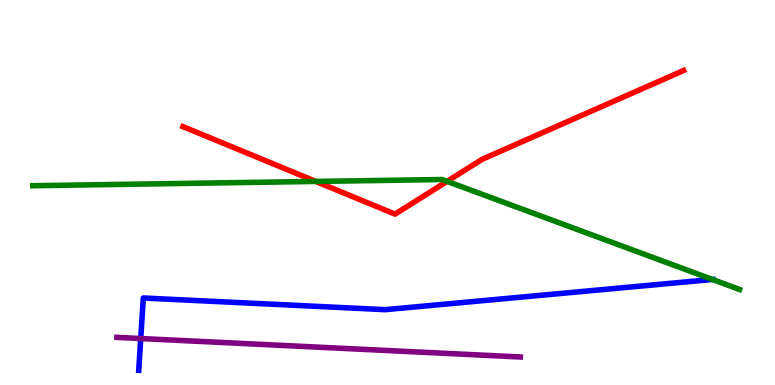[{'lines': ['blue', 'red'], 'intersections': []}, {'lines': ['green', 'red'], 'intersections': [{'x': 4.07, 'y': 5.29}, {'x': 5.77, 'y': 5.29}]}, {'lines': ['purple', 'red'], 'intersections': []}, {'lines': ['blue', 'green'], 'intersections': [{'x': 9.19, 'y': 2.74}]}, {'lines': ['blue', 'purple'], 'intersections': [{'x': 1.82, 'y': 1.21}]}, {'lines': ['green', 'purple'], 'intersections': []}]